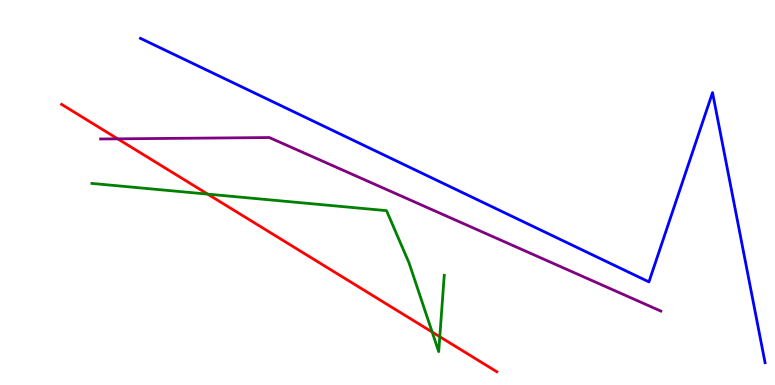[{'lines': ['blue', 'red'], 'intersections': []}, {'lines': ['green', 'red'], 'intersections': [{'x': 2.68, 'y': 4.96}, {'x': 5.58, 'y': 1.38}, {'x': 5.67, 'y': 1.25}]}, {'lines': ['purple', 'red'], 'intersections': [{'x': 1.52, 'y': 6.39}]}, {'lines': ['blue', 'green'], 'intersections': []}, {'lines': ['blue', 'purple'], 'intersections': []}, {'lines': ['green', 'purple'], 'intersections': []}]